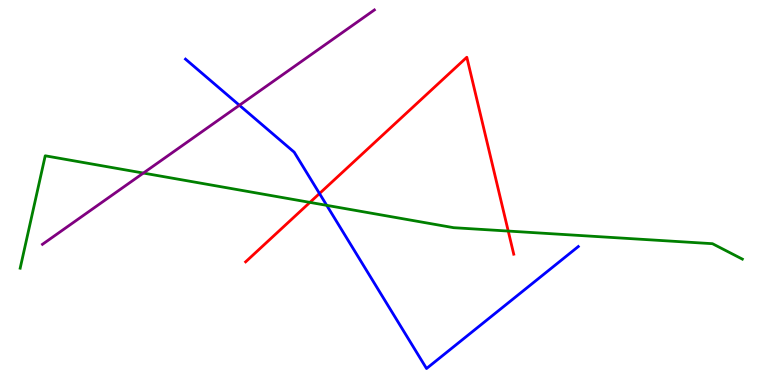[{'lines': ['blue', 'red'], 'intersections': [{'x': 4.12, 'y': 4.97}]}, {'lines': ['green', 'red'], 'intersections': [{'x': 4.0, 'y': 4.74}, {'x': 6.56, 'y': 4.0}]}, {'lines': ['purple', 'red'], 'intersections': []}, {'lines': ['blue', 'green'], 'intersections': [{'x': 4.22, 'y': 4.67}]}, {'lines': ['blue', 'purple'], 'intersections': [{'x': 3.09, 'y': 7.27}]}, {'lines': ['green', 'purple'], 'intersections': [{'x': 1.85, 'y': 5.5}]}]